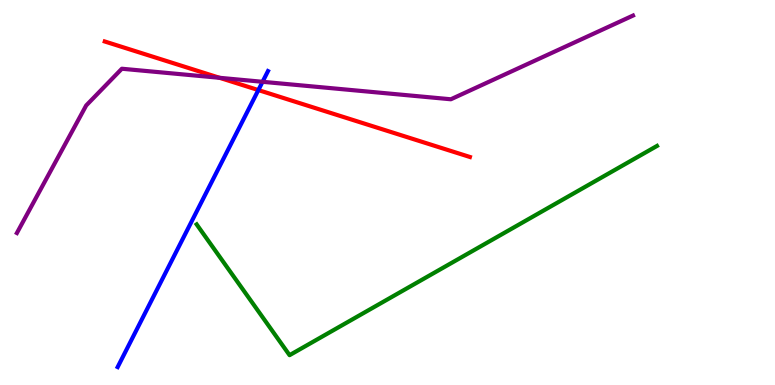[{'lines': ['blue', 'red'], 'intersections': [{'x': 3.33, 'y': 7.66}]}, {'lines': ['green', 'red'], 'intersections': []}, {'lines': ['purple', 'red'], 'intersections': [{'x': 2.83, 'y': 7.98}]}, {'lines': ['blue', 'green'], 'intersections': []}, {'lines': ['blue', 'purple'], 'intersections': [{'x': 3.39, 'y': 7.88}]}, {'lines': ['green', 'purple'], 'intersections': []}]